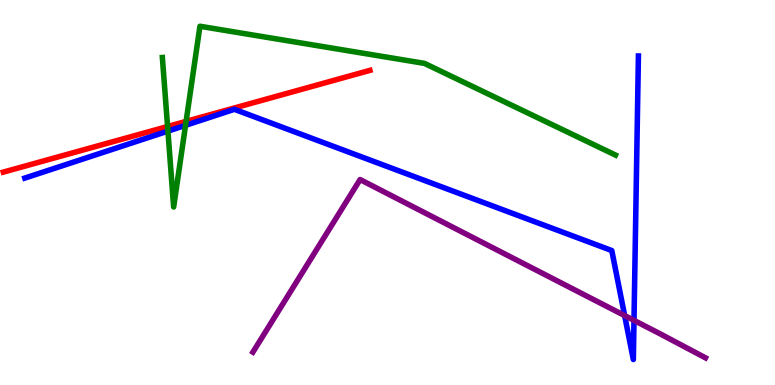[{'lines': ['blue', 'red'], 'intersections': []}, {'lines': ['green', 'red'], 'intersections': [{'x': 2.16, 'y': 6.71}, {'x': 2.4, 'y': 6.85}]}, {'lines': ['purple', 'red'], 'intersections': []}, {'lines': ['blue', 'green'], 'intersections': [{'x': 2.17, 'y': 6.59}, {'x': 2.39, 'y': 6.74}]}, {'lines': ['blue', 'purple'], 'intersections': [{'x': 8.06, 'y': 1.8}, {'x': 8.18, 'y': 1.68}]}, {'lines': ['green', 'purple'], 'intersections': []}]